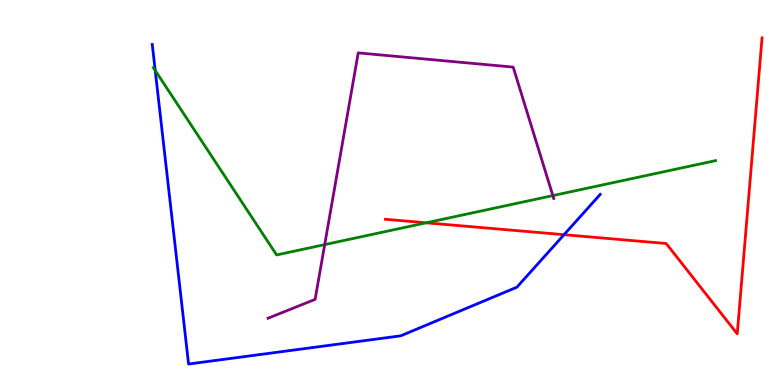[{'lines': ['blue', 'red'], 'intersections': [{'x': 7.28, 'y': 3.9}]}, {'lines': ['green', 'red'], 'intersections': [{'x': 5.5, 'y': 4.21}]}, {'lines': ['purple', 'red'], 'intersections': []}, {'lines': ['blue', 'green'], 'intersections': [{'x': 2.0, 'y': 8.17}]}, {'lines': ['blue', 'purple'], 'intersections': []}, {'lines': ['green', 'purple'], 'intersections': [{'x': 4.19, 'y': 3.65}, {'x': 7.13, 'y': 4.92}]}]